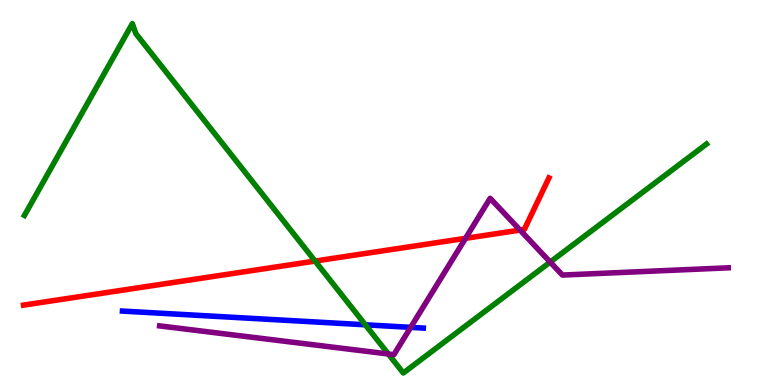[{'lines': ['blue', 'red'], 'intersections': []}, {'lines': ['green', 'red'], 'intersections': [{'x': 4.07, 'y': 3.22}]}, {'lines': ['purple', 'red'], 'intersections': [{'x': 6.01, 'y': 3.81}, {'x': 6.71, 'y': 4.02}]}, {'lines': ['blue', 'green'], 'intersections': [{'x': 4.71, 'y': 1.56}]}, {'lines': ['blue', 'purple'], 'intersections': [{'x': 5.3, 'y': 1.5}]}, {'lines': ['green', 'purple'], 'intersections': [{'x': 5.01, 'y': 0.806}, {'x': 7.1, 'y': 3.19}]}]